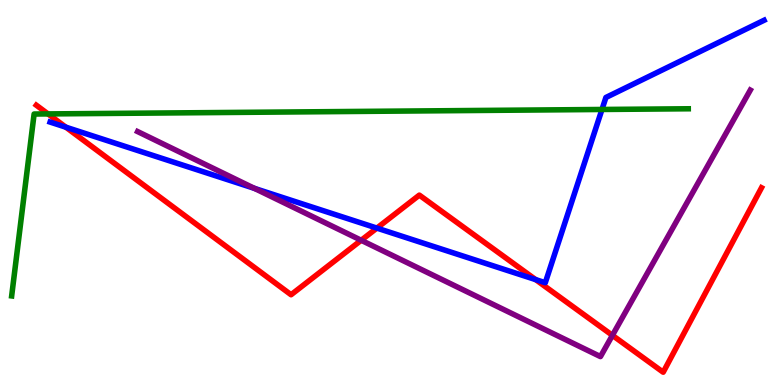[{'lines': ['blue', 'red'], 'intersections': [{'x': 0.85, 'y': 6.7}, {'x': 4.86, 'y': 4.08}, {'x': 6.91, 'y': 2.74}]}, {'lines': ['green', 'red'], 'intersections': [{'x': 0.62, 'y': 7.04}]}, {'lines': ['purple', 'red'], 'intersections': [{'x': 4.66, 'y': 3.76}, {'x': 7.9, 'y': 1.29}]}, {'lines': ['blue', 'green'], 'intersections': [{'x': 7.77, 'y': 7.16}]}, {'lines': ['blue', 'purple'], 'intersections': [{'x': 3.28, 'y': 5.11}]}, {'lines': ['green', 'purple'], 'intersections': []}]